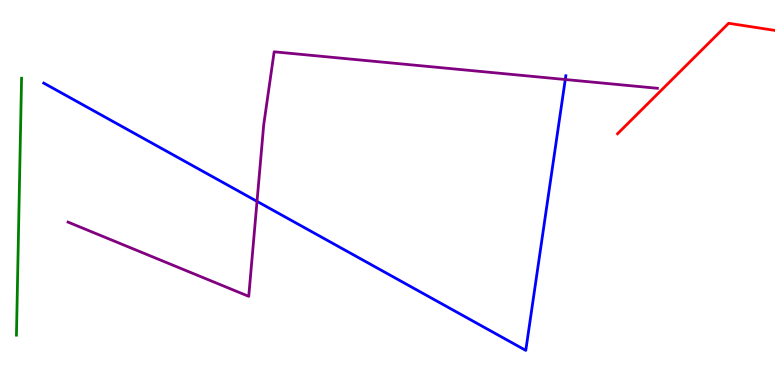[{'lines': ['blue', 'red'], 'intersections': []}, {'lines': ['green', 'red'], 'intersections': []}, {'lines': ['purple', 'red'], 'intersections': []}, {'lines': ['blue', 'green'], 'intersections': []}, {'lines': ['blue', 'purple'], 'intersections': [{'x': 3.32, 'y': 4.77}, {'x': 7.29, 'y': 7.93}]}, {'lines': ['green', 'purple'], 'intersections': []}]